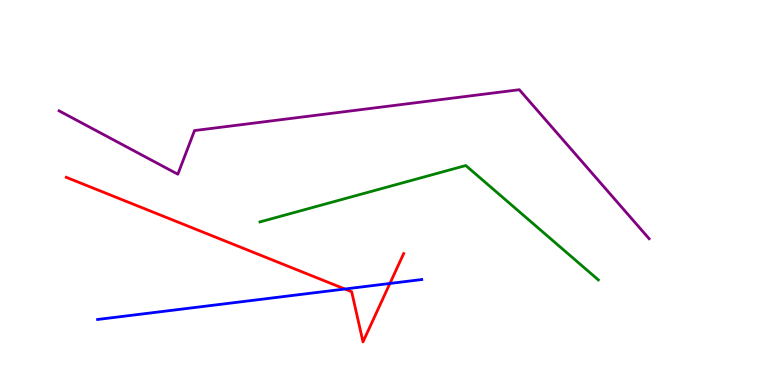[{'lines': ['blue', 'red'], 'intersections': [{'x': 4.45, 'y': 2.49}, {'x': 5.03, 'y': 2.64}]}, {'lines': ['green', 'red'], 'intersections': []}, {'lines': ['purple', 'red'], 'intersections': []}, {'lines': ['blue', 'green'], 'intersections': []}, {'lines': ['blue', 'purple'], 'intersections': []}, {'lines': ['green', 'purple'], 'intersections': []}]